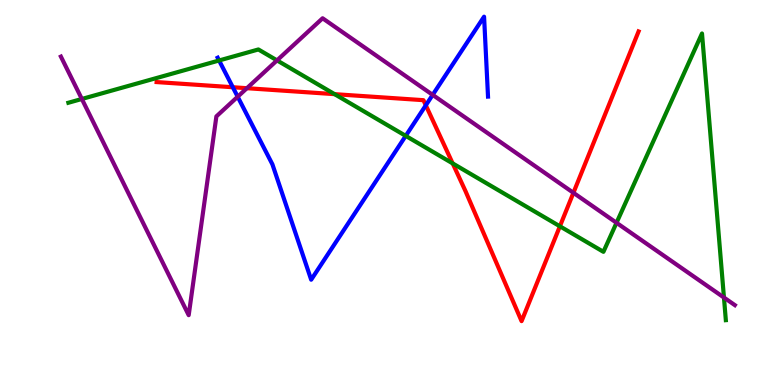[{'lines': ['blue', 'red'], 'intersections': [{'x': 3.0, 'y': 7.73}, {'x': 5.49, 'y': 7.26}]}, {'lines': ['green', 'red'], 'intersections': [{'x': 4.32, 'y': 7.55}, {'x': 5.84, 'y': 5.76}, {'x': 7.22, 'y': 4.12}]}, {'lines': ['purple', 'red'], 'intersections': [{'x': 3.19, 'y': 7.71}, {'x': 7.4, 'y': 4.99}]}, {'lines': ['blue', 'green'], 'intersections': [{'x': 2.83, 'y': 8.43}, {'x': 5.24, 'y': 6.47}]}, {'lines': ['blue', 'purple'], 'intersections': [{'x': 3.07, 'y': 7.49}, {'x': 5.58, 'y': 7.54}]}, {'lines': ['green', 'purple'], 'intersections': [{'x': 1.06, 'y': 7.43}, {'x': 3.57, 'y': 8.43}, {'x': 7.96, 'y': 4.21}, {'x': 9.34, 'y': 2.27}]}]